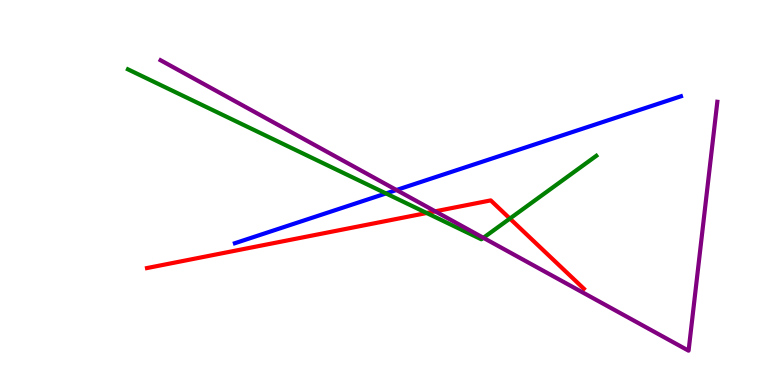[{'lines': ['blue', 'red'], 'intersections': []}, {'lines': ['green', 'red'], 'intersections': [{'x': 5.51, 'y': 4.47}, {'x': 6.58, 'y': 4.32}]}, {'lines': ['purple', 'red'], 'intersections': [{'x': 5.62, 'y': 4.51}]}, {'lines': ['blue', 'green'], 'intersections': [{'x': 4.98, 'y': 4.98}]}, {'lines': ['blue', 'purple'], 'intersections': [{'x': 5.12, 'y': 5.06}]}, {'lines': ['green', 'purple'], 'intersections': [{'x': 6.24, 'y': 3.82}]}]